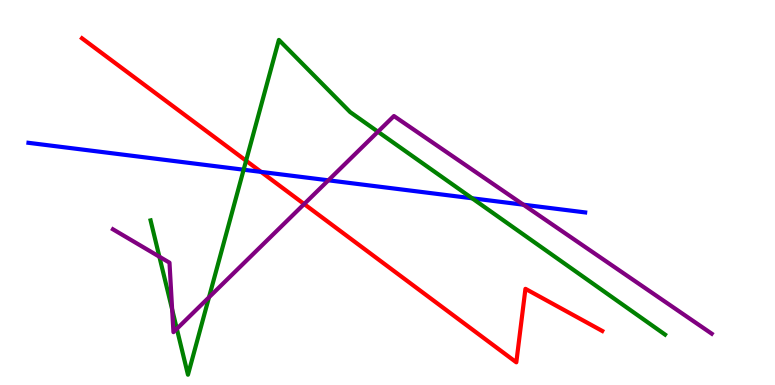[{'lines': ['blue', 'red'], 'intersections': [{'x': 3.37, 'y': 5.54}]}, {'lines': ['green', 'red'], 'intersections': [{'x': 3.18, 'y': 5.83}]}, {'lines': ['purple', 'red'], 'intersections': [{'x': 3.92, 'y': 4.7}]}, {'lines': ['blue', 'green'], 'intersections': [{'x': 3.14, 'y': 5.59}, {'x': 6.09, 'y': 4.85}]}, {'lines': ['blue', 'purple'], 'intersections': [{'x': 4.24, 'y': 5.32}, {'x': 6.75, 'y': 4.68}]}, {'lines': ['green', 'purple'], 'intersections': [{'x': 2.06, 'y': 3.33}, {'x': 2.22, 'y': 1.96}, {'x': 2.28, 'y': 1.46}, {'x': 2.7, 'y': 2.28}, {'x': 4.88, 'y': 6.58}]}]